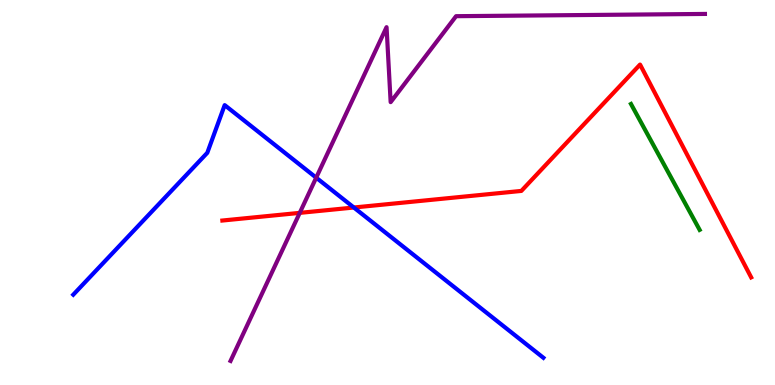[{'lines': ['blue', 'red'], 'intersections': [{'x': 4.57, 'y': 4.61}]}, {'lines': ['green', 'red'], 'intersections': []}, {'lines': ['purple', 'red'], 'intersections': [{'x': 3.87, 'y': 4.47}]}, {'lines': ['blue', 'green'], 'intersections': []}, {'lines': ['blue', 'purple'], 'intersections': [{'x': 4.08, 'y': 5.39}]}, {'lines': ['green', 'purple'], 'intersections': []}]